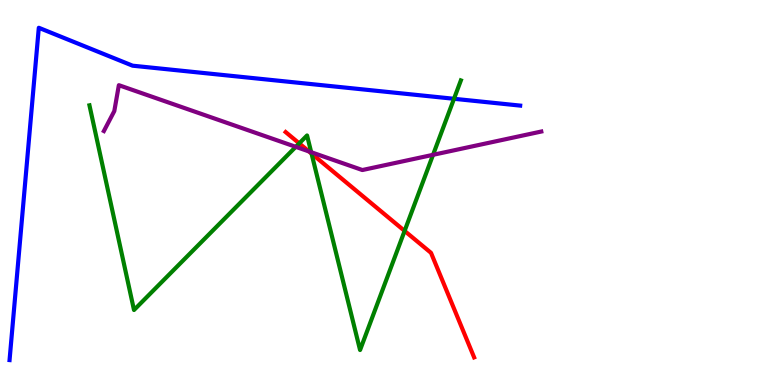[{'lines': ['blue', 'red'], 'intersections': []}, {'lines': ['green', 'red'], 'intersections': [{'x': 3.86, 'y': 6.28}, {'x': 4.02, 'y': 6.01}, {'x': 5.22, 'y': 4.0}]}, {'lines': ['purple', 'red'], 'intersections': [{'x': 3.99, 'y': 6.07}]}, {'lines': ['blue', 'green'], 'intersections': [{'x': 5.86, 'y': 7.43}]}, {'lines': ['blue', 'purple'], 'intersections': []}, {'lines': ['green', 'purple'], 'intersections': [{'x': 3.82, 'y': 6.19}, {'x': 4.02, 'y': 6.05}, {'x': 5.59, 'y': 5.98}]}]